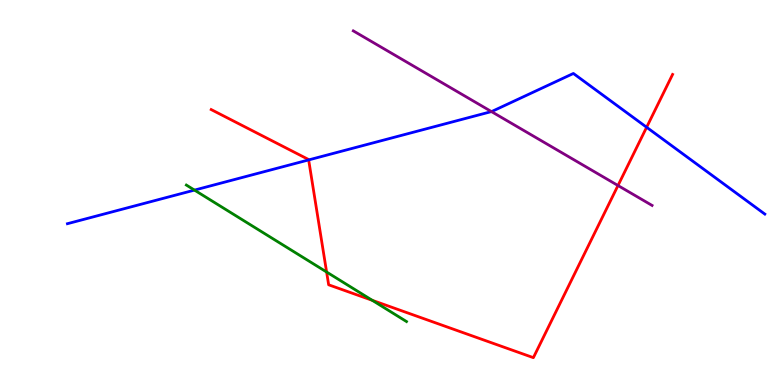[{'lines': ['blue', 'red'], 'intersections': [{'x': 3.98, 'y': 5.85}, {'x': 8.34, 'y': 6.69}]}, {'lines': ['green', 'red'], 'intersections': [{'x': 4.21, 'y': 2.93}, {'x': 4.8, 'y': 2.2}]}, {'lines': ['purple', 'red'], 'intersections': [{'x': 7.97, 'y': 5.18}]}, {'lines': ['blue', 'green'], 'intersections': [{'x': 2.51, 'y': 5.06}]}, {'lines': ['blue', 'purple'], 'intersections': [{'x': 6.34, 'y': 7.1}]}, {'lines': ['green', 'purple'], 'intersections': []}]